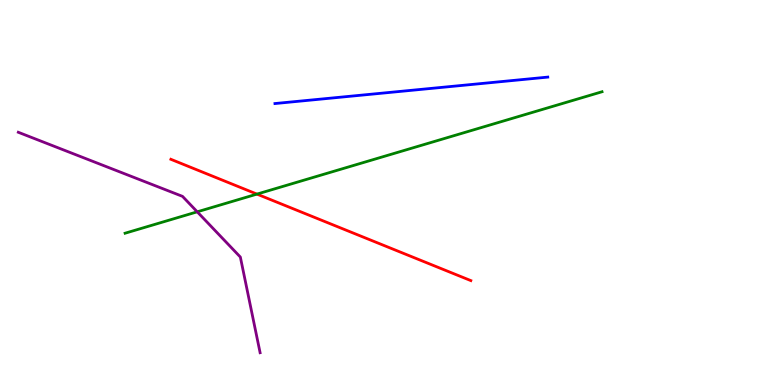[{'lines': ['blue', 'red'], 'intersections': []}, {'lines': ['green', 'red'], 'intersections': [{'x': 3.32, 'y': 4.96}]}, {'lines': ['purple', 'red'], 'intersections': []}, {'lines': ['blue', 'green'], 'intersections': []}, {'lines': ['blue', 'purple'], 'intersections': []}, {'lines': ['green', 'purple'], 'intersections': [{'x': 2.55, 'y': 4.5}]}]